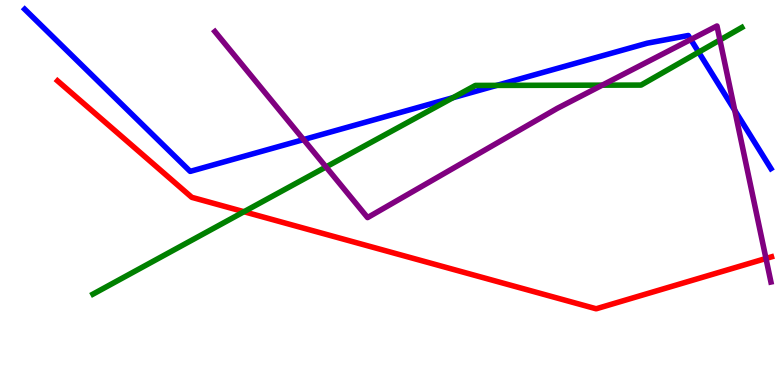[{'lines': ['blue', 'red'], 'intersections': []}, {'lines': ['green', 'red'], 'intersections': [{'x': 3.15, 'y': 4.5}]}, {'lines': ['purple', 'red'], 'intersections': [{'x': 9.88, 'y': 3.29}]}, {'lines': ['blue', 'green'], 'intersections': [{'x': 5.84, 'y': 7.46}, {'x': 6.41, 'y': 7.78}, {'x': 9.01, 'y': 8.64}]}, {'lines': ['blue', 'purple'], 'intersections': [{'x': 3.92, 'y': 6.37}, {'x': 8.91, 'y': 8.97}, {'x': 9.48, 'y': 7.13}]}, {'lines': ['green', 'purple'], 'intersections': [{'x': 4.21, 'y': 5.66}, {'x': 7.77, 'y': 7.79}, {'x': 9.29, 'y': 8.96}]}]